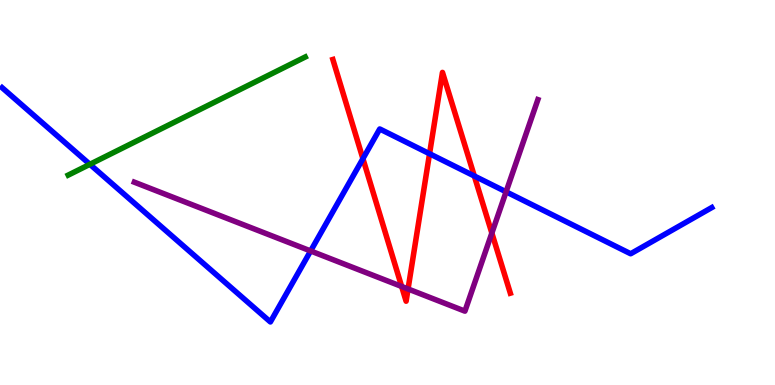[{'lines': ['blue', 'red'], 'intersections': [{'x': 4.68, 'y': 5.88}, {'x': 5.54, 'y': 6.01}, {'x': 6.12, 'y': 5.43}]}, {'lines': ['green', 'red'], 'intersections': []}, {'lines': ['purple', 'red'], 'intersections': [{'x': 5.18, 'y': 2.56}, {'x': 5.27, 'y': 2.49}, {'x': 6.35, 'y': 3.95}]}, {'lines': ['blue', 'green'], 'intersections': [{'x': 1.16, 'y': 5.73}]}, {'lines': ['blue', 'purple'], 'intersections': [{'x': 4.01, 'y': 3.48}, {'x': 6.53, 'y': 5.02}]}, {'lines': ['green', 'purple'], 'intersections': []}]